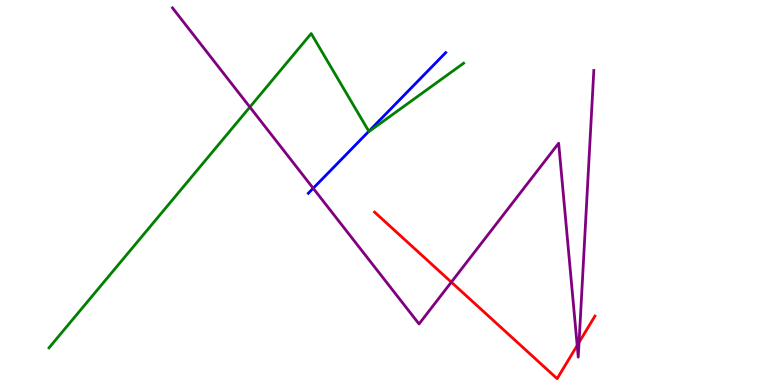[{'lines': ['blue', 'red'], 'intersections': []}, {'lines': ['green', 'red'], 'intersections': []}, {'lines': ['purple', 'red'], 'intersections': [{'x': 5.82, 'y': 2.67}, {'x': 7.45, 'y': 1.03}, {'x': 7.47, 'y': 1.11}]}, {'lines': ['blue', 'green'], 'intersections': [{'x': 4.76, 'y': 6.59}]}, {'lines': ['blue', 'purple'], 'intersections': [{'x': 4.04, 'y': 5.11}]}, {'lines': ['green', 'purple'], 'intersections': [{'x': 3.22, 'y': 7.22}]}]